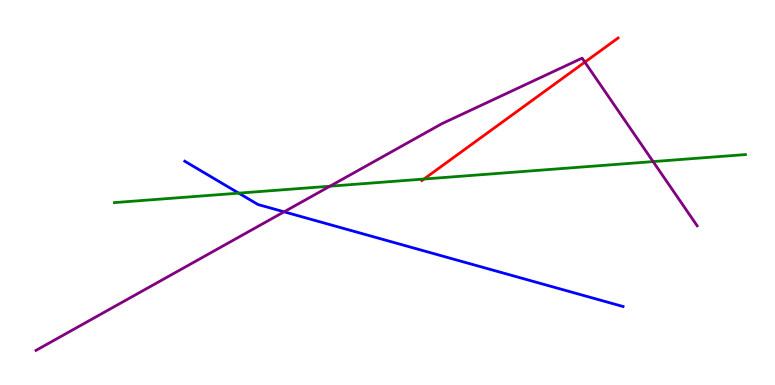[{'lines': ['blue', 'red'], 'intersections': []}, {'lines': ['green', 'red'], 'intersections': [{'x': 5.47, 'y': 5.35}]}, {'lines': ['purple', 'red'], 'intersections': [{'x': 7.55, 'y': 8.39}]}, {'lines': ['blue', 'green'], 'intersections': [{'x': 3.08, 'y': 4.98}]}, {'lines': ['blue', 'purple'], 'intersections': [{'x': 3.67, 'y': 4.5}]}, {'lines': ['green', 'purple'], 'intersections': [{'x': 4.26, 'y': 5.16}, {'x': 8.43, 'y': 5.8}]}]